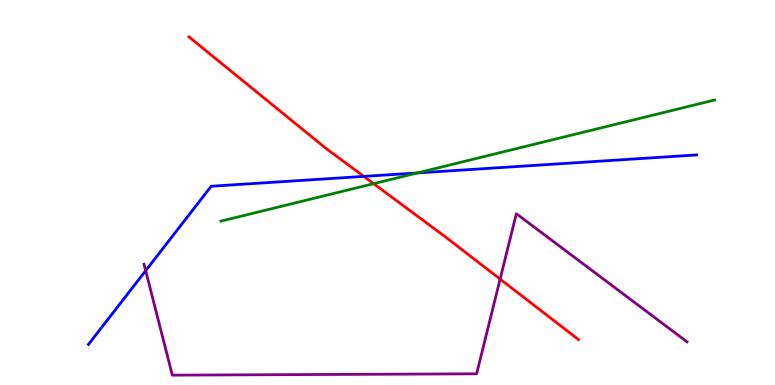[{'lines': ['blue', 'red'], 'intersections': [{'x': 4.69, 'y': 5.42}]}, {'lines': ['green', 'red'], 'intersections': [{'x': 4.82, 'y': 5.23}]}, {'lines': ['purple', 'red'], 'intersections': [{'x': 6.45, 'y': 2.75}]}, {'lines': ['blue', 'green'], 'intersections': [{'x': 5.38, 'y': 5.51}]}, {'lines': ['blue', 'purple'], 'intersections': [{'x': 1.88, 'y': 2.97}]}, {'lines': ['green', 'purple'], 'intersections': []}]